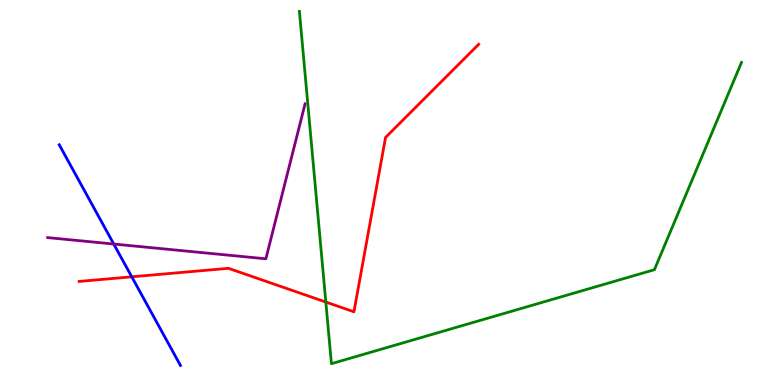[{'lines': ['blue', 'red'], 'intersections': [{'x': 1.7, 'y': 2.81}]}, {'lines': ['green', 'red'], 'intersections': [{'x': 4.2, 'y': 2.15}]}, {'lines': ['purple', 'red'], 'intersections': []}, {'lines': ['blue', 'green'], 'intersections': []}, {'lines': ['blue', 'purple'], 'intersections': [{'x': 1.47, 'y': 3.66}]}, {'lines': ['green', 'purple'], 'intersections': []}]